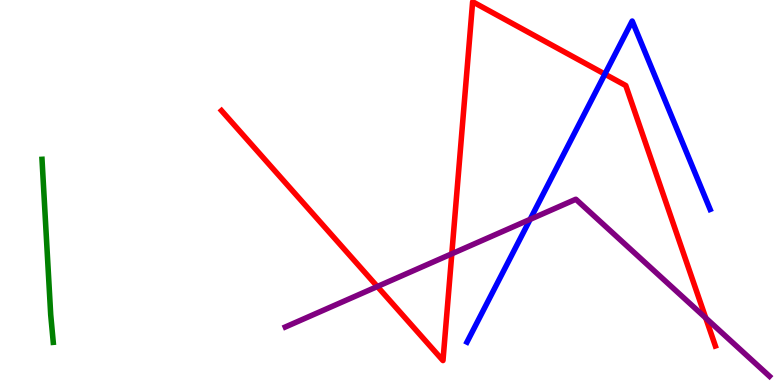[{'lines': ['blue', 'red'], 'intersections': [{'x': 7.8, 'y': 8.07}]}, {'lines': ['green', 'red'], 'intersections': []}, {'lines': ['purple', 'red'], 'intersections': [{'x': 4.87, 'y': 2.56}, {'x': 5.83, 'y': 3.41}, {'x': 9.11, 'y': 1.74}]}, {'lines': ['blue', 'green'], 'intersections': []}, {'lines': ['blue', 'purple'], 'intersections': [{'x': 6.84, 'y': 4.3}]}, {'lines': ['green', 'purple'], 'intersections': []}]